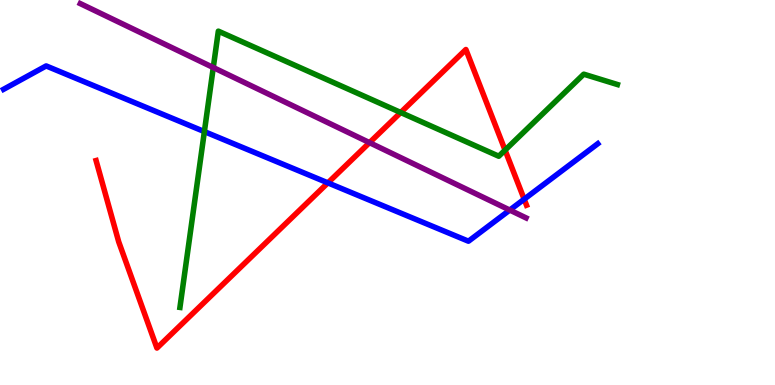[{'lines': ['blue', 'red'], 'intersections': [{'x': 4.23, 'y': 5.25}, {'x': 6.76, 'y': 4.83}]}, {'lines': ['green', 'red'], 'intersections': [{'x': 5.17, 'y': 7.08}, {'x': 6.52, 'y': 6.1}]}, {'lines': ['purple', 'red'], 'intersections': [{'x': 4.77, 'y': 6.3}]}, {'lines': ['blue', 'green'], 'intersections': [{'x': 2.64, 'y': 6.58}]}, {'lines': ['blue', 'purple'], 'intersections': [{'x': 6.58, 'y': 4.54}]}, {'lines': ['green', 'purple'], 'intersections': [{'x': 2.75, 'y': 8.25}]}]